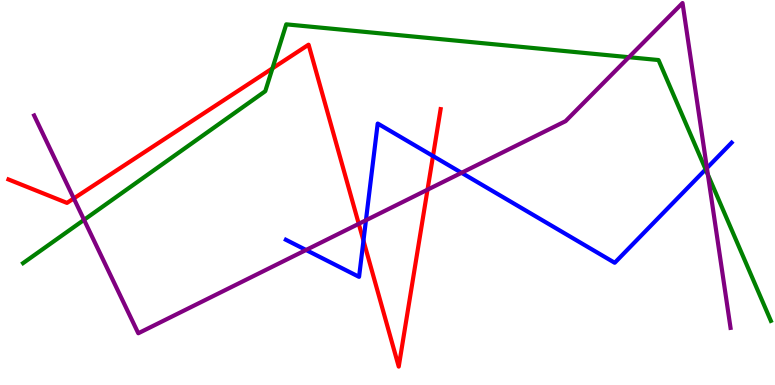[{'lines': ['blue', 'red'], 'intersections': [{'x': 4.69, 'y': 3.75}, {'x': 5.59, 'y': 5.95}]}, {'lines': ['green', 'red'], 'intersections': [{'x': 3.52, 'y': 8.22}]}, {'lines': ['purple', 'red'], 'intersections': [{'x': 0.952, 'y': 4.85}, {'x': 4.63, 'y': 4.19}, {'x': 5.52, 'y': 5.07}]}, {'lines': ['blue', 'green'], 'intersections': [{'x': 9.1, 'y': 5.6}]}, {'lines': ['blue', 'purple'], 'intersections': [{'x': 3.95, 'y': 3.51}, {'x': 4.72, 'y': 4.28}, {'x': 5.96, 'y': 5.51}, {'x': 9.12, 'y': 5.63}]}, {'lines': ['green', 'purple'], 'intersections': [{'x': 1.08, 'y': 4.29}, {'x': 8.11, 'y': 8.51}, {'x': 9.13, 'y': 5.46}]}]